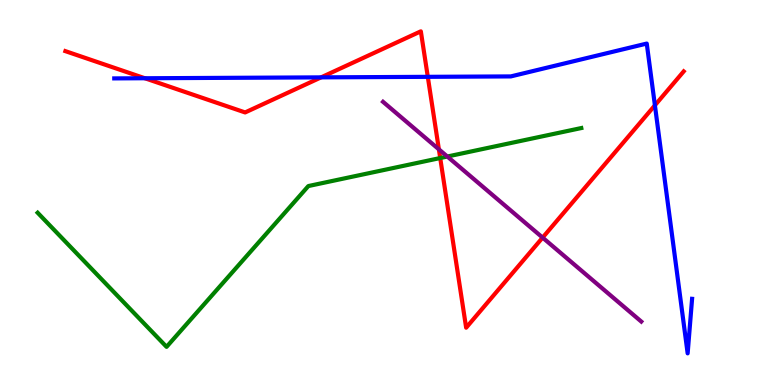[{'lines': ['blue', 'red'], 'intersections': [{'x': 1.87, 'y': 7.97}, {'x': 4.14, 'y': 7.99}, {'x': 5.52, 'y': 8.0}, {'x': 8.45, 'y': 7.26}]}, {'lines': ['green', 'red'], 'intersections': [{'x': 5.68, 'y': 5.9}]}, {'lines': ['purple', 'red'], 'intersections': [{'x': 5.66, 'y': 6.12}, {'x': 7.0, 'y': 3.83}]}, {'lines': ['blue', 'green'], 'intersections': []}, {'lines': ['blue', 'purple'], 'intersections': []}, {'lines': ['green', 'purple'], 'intersections': [{'x': 5.77, 'y': 5.93}]}]